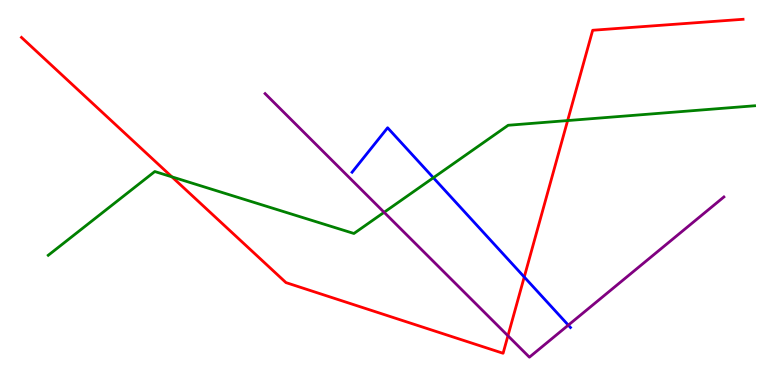[{'lines': ['blue', 'red'], 'intersections': [{'x': 6.76, 'y': 2.8}]}, {'lines': ['green', 'red'], 'intersections': [{'x': 2.22, 'y': 5.41}, {'x': 7.32, 'y': 6.87}]}, {'lines': ['purple', 'red'], 'intersections': [{'x': 6.55, 'y': 1.28}]}, {'lines': ['blue', 'green'], 'intersections': [{'x': 5.59, 'y': 5.38}]}, {'lines': ['blue', 'purple'], 'intersections': [{'x': 7.33, 'y': 1.55}]}, {'lines': ['green', 'purple'], 'intersections': [{'x': 4.96, 'y': 4.49}]}]